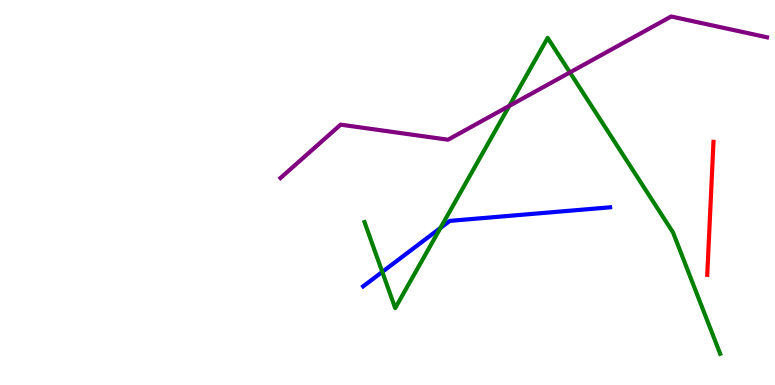[{'lines': ['blue', 'red'], 'intersections': []}, {'lines': ['green', 'red'], 'intersections': []}, {'lines': ['purple', 'red'], 'intersections': []}, {'lines': ['blue', 'green'], 'intersections': [{'x': 4.93, 'y': 2.94}, {'x': 5.68, 'y': 4.08}]}, {'lines': ['blue', 'purple'], 'intersections': []}, {'lines': ['green', 'purple'], 'intersections': [{'x': 6.57, 'y': 7.25}, {'x': 7.35, 'y': 8.12}]}]